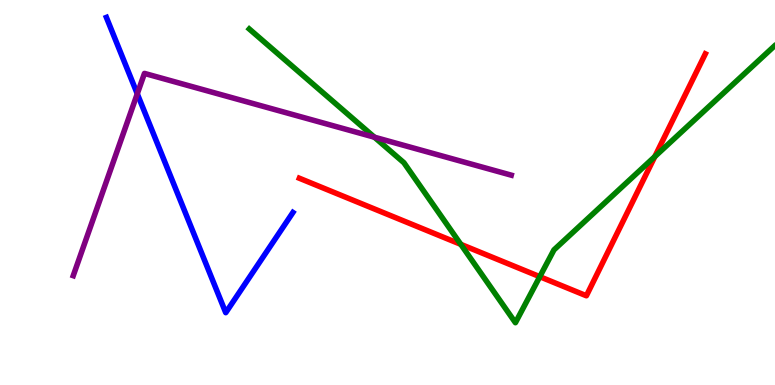[{'lines': ['blue', 'red'], 'intersections': []}, {'lines': ['green', 'red'], 'intersections': [{'x': 5.95, 'y': 3.65}, {'x': 6.96, 'y': 2.81}, {'x': 8.45, 'y': 5.93}]}, {'lines': ['purple', 'red'], 'intersections': []}, {'lines': ['blue', 'green'], 'intersections': []}, {'lines': ['blue', 'purple'], 'intersections': [{'x': 1.77, 'y': 7.56}]}, {'lines': ['green', 'purple'], 'intersections': [{'x': 4.83, 'y': 6.44}]}]